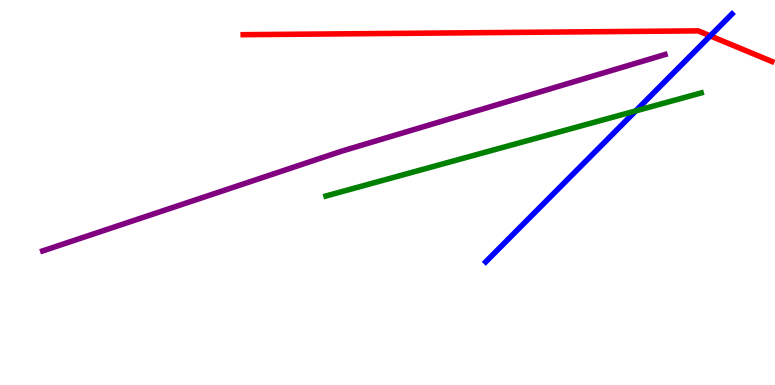[{'lines': ['blue', 'red'], 'intersections': [{'x': 9.16, 'y': 9.07}]}, {'lines': ['green', 'red'], 'intersections': []}, {'lines': ['purple', 'red'], 'intersections': []}, {'lines': ['blue', 'green'], 'intersections': [{'x': 8.2, 'y': 7.12}]}, {'lines': ['blue', 'purple'], 'intersections': []}, {'lines': ['green', 'purple'], 'intersections': []}]